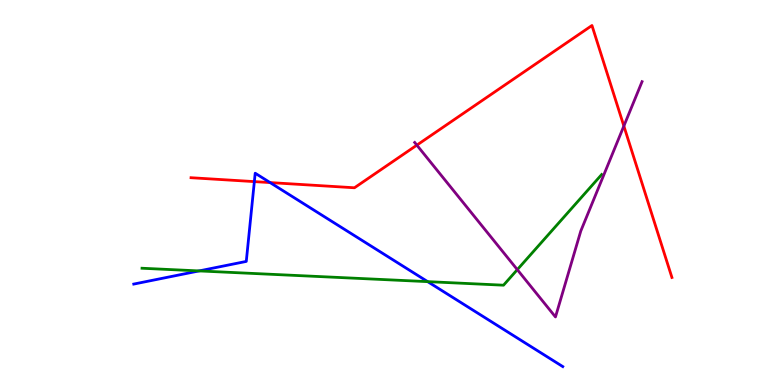[{'lines': ['blue', 'red'], 'intersections': [{'x': 3.28, 'y': 5.28}, {'x': 3.48, 'y': 5.26}]}, {'lines': ['green', 'red'], 'intersections': []}, {'lines': ['purple', 'red'], 'intersections': [{'x': 5.38, 'y': 6.23}, {'x': 8.05, 'y': 6.73}]}, {'lines': ['blue', 'green'], 'intersections': [{'x': 2.57, 'y': 2.96}, {'x': 5.52, 'y': 2.68}]}, {'lines': ['blue', 'purple'], 'intersections': []}, {'lines': ['green', 'purple'], 'intersections': [{'x': 6.67, 'y': 3.0}]}]